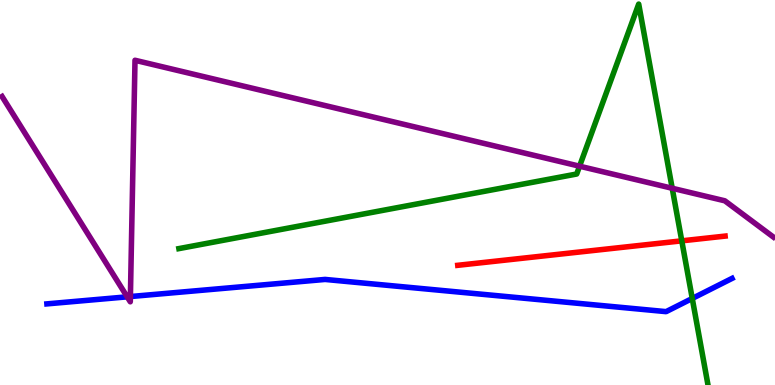[{'lines': ['blue', 'red'], 'intersections': []}, {'lines': ['green', 'red'], 'intersections': [{'x': 8.8, 'y': 3.74}]}, {'lines': ['purple', 'red'], 'intersections': []}, {'lines': ['blue', 'green'], 'intersections': [{'x': 8.93, 'y': 2.25}]}, {'lines': ['blue', 'purple'], 'intersections': [{'x': 1.64, 'y': 2.29}, {'x': 1.68, 'y': 2.3}]}, {'lines': ['green', 'purple'], 'intersections': [{'x': 7.48, 'y': 5.68}, {'x': 8.67, 'y': 5.11}]}]